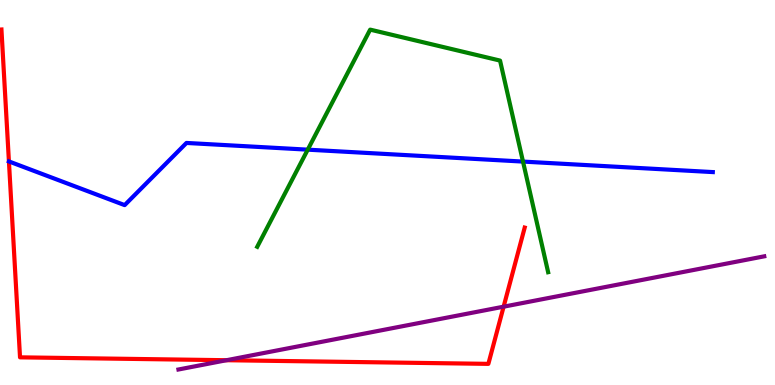[{'lines': ['blue', 'red'], 'intersections': []}, {'lines': ['green', 'red'], 'intersections': []}, {'lines': ['purple', 'red'], 'intersections': [{'x': 2.92, 'y': 0.644}, {'x': 6.5, 'y': 2.03}]}, {'lines': ['blue', 'green'], 'intersections': [{'x': 3.97, 'y': 6.11}, {'x': 6.75, 'y': 5.8}]}, {'lines': ['blue', 'purple'], 'intersections': []}, {'lines': ['green', 'purple'], 'intersections': []}]